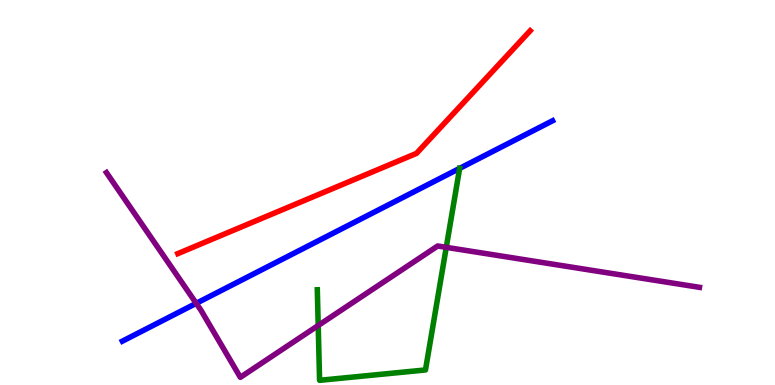[{'lines': ['blue', 'red'], 'intersections': []}, {'lines': ['green', 'red'], 'intersections': []}, {'lines': ['purple', 'red'], 'intersections': []}, {'lines': ['blue', 'green'], 'intersections': [{'x': 5.93, 'y': 5.63}]}, {'lines': ['blue', 'purple'], 'intersections': [{'x': 2.53, 'y': 2.12}]}, {'lines': ['green', 'purple'], 'intersections': [{'x': 4.11, 'y': 1.55}, {'x': 5.76, 'y': 3.58}]}]